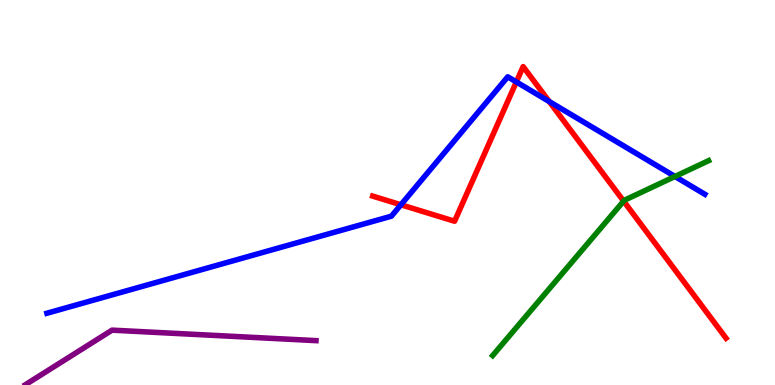[{'lines': ['blue', 'red'], 'intersections': [{'x': 5.17, 'y': 4.68}, {'x': 6.66, 'y': 7.87}, {'x': 7.09, 'y': 7.36}]}, {'lines': ['green', 'red'], 'intersections': [{'x': 8.05, 'y': 4.78}]}, {'lines': ['purple', 'red'], 'intersections': []}, {'lines': ['blue', 'green'], 'intersections': [{'x': 8.71, 'y': 5.42}]}, {'lines': ['blue', 'purple'], 'intersections': []}, {'lines': ['green', 'purple'], 'intersections': []}]